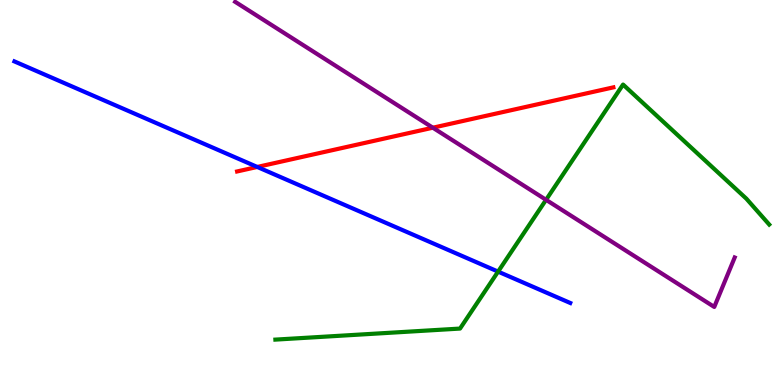[{'lines': ['blue', 'red'], 'intersections': [{'x': 3.32, 'y': 5.66}]}, {'lines': ['green', 'red'], 'intersections': []}, {'lines': ['purple', 'red'], 'intersections': [{'x': 5.58, 'y': 6.68}]}, {'lines': ['blue', 'green'], 'intersections': [{'x': 6.43, 'y': 2.95}]}, {'lines': ['blue', 'purple'], 'intersections': []}, {'lines': ['green', 'purple'], 'intersections': [{'x': 7.05, 'y': 4.81}]}]